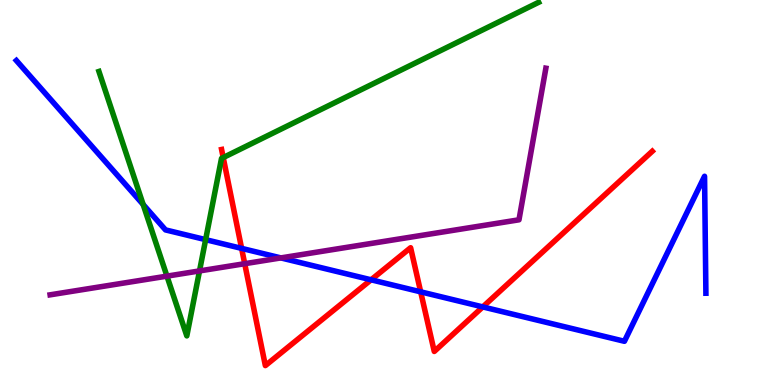[{'lines': ['blue', 'red'], 'intersections': [{'x': 3.12, 'y': 3.55}, {'x': 4.79, 'y': 2.73}, {'x': 5.43, 'y': 2.42}, {'x': 6.23, 'y': 2.03}]}, {'lines': ['green', 'red'], 'intersections': [{'x': 2.88, 'y': 5.91}]}, {'lines': ['purple', 'red'], 'intersections': [{'x': 3.16, 'y': 3.15}]}, {'lines': ['blue', 'green'], 'intersections': [{'x': 1.85, 'y': 4.69}, {'x': 2.65, 'y': 3.78}]}, {'lines': ['blue', 'purple'], 'intersections': [{'x': 3.62, 'y': 3.3}]}, {'lines': ['green', 'purple'], 'intersections': [{'x': 2.15, 'y': 2.83}, {'x': 2.57, 'y': 2.96}]}]